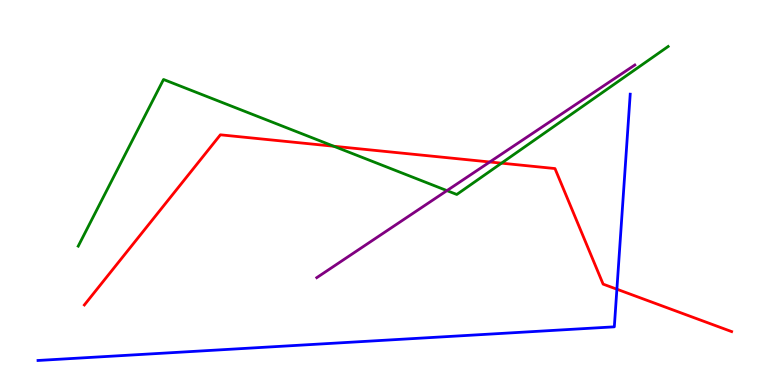[{'lines': ['blue', 'red'], 'intersections': [{'x': 7.96, 'y': 2.49}]}, {'lines': ['green', 'red'], 'intersections': [{'x': 4.31, 'y': 6.2}, {'x': 6.47, 'y': 5.76}]}, {'lines': ['purple', 'red'], 'intersections': [{'x': 6.32, 'y': 5.79}]}, {'lines': ['blue', 'green'], 'intersections': []}, {'lines': ['blue', 'purple'], 'intersections': []}, {'lines': ['green', 'purple'], 'intersections': [{'x': 5.77, 'y': 5.05}]}]